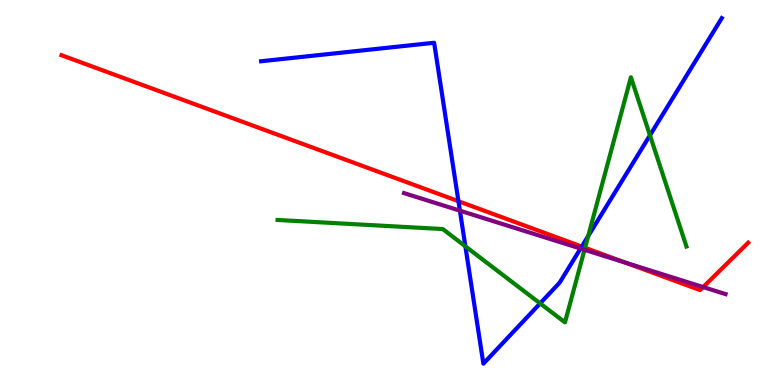[{'lines': ['blue', 'red'], 'intersections': [{'x': 5.92, 'y': 4.77}, {'x': 7.51, 'y': 3.6}]}, {'lines': ['green', 'red'], 'intersections': [{'x': 7.55, 'y': 3.56}]}, {'lines': ['purple', 'red'], 'intersections': [{'x': 8.07, 'y': 3.18}, {'x': 9.07, 'y': 2.54}]}, {'lines': ['blue', 'green'], 'intersections': [{'x': 6.0, 'y': 3.6}, {'x': 6.97, 'y': 2.12}, {'x': 7.59, 'y': 3.87}, {'x': 8.39, 'y': 6.49}]}, {'lines': ['blue', 'purple'], 'intersections': [{'x': 5.93, 'y': 4.53}, {'x': 7.49, 'y': 3.54}]}, {'lines': ['green', 'purple'], 'intersections': [{'x': 7.54, 'y': 3.51}]}]